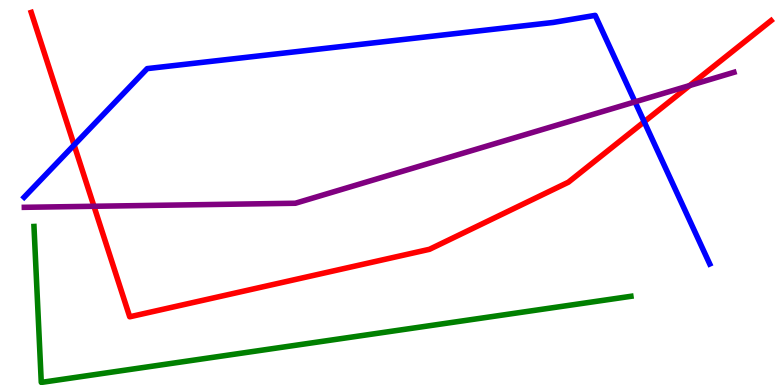[{'lines': ['blue', 'red'], 'intersections': [{'x': 0.957, 'y': 6.23}, {'x': 8.31, 'y': 6.84}]}, {'lines': ['green', 'red'], 'intersections': []}, {'lines': ['purple', 'red'], 'intersections': [{'x': 1.21, 'y': 4.64}, {'x': 8.9, 'y': 7.78}]}, {'lines': ['blue', 'green'], 'intersections': []}, {'lines': ['blue', 'purple'], 'intersections': [{'x': 8.19, 'y': 7.35}]}, {'lines': ['green', 'purple'], 'intersections': []}]